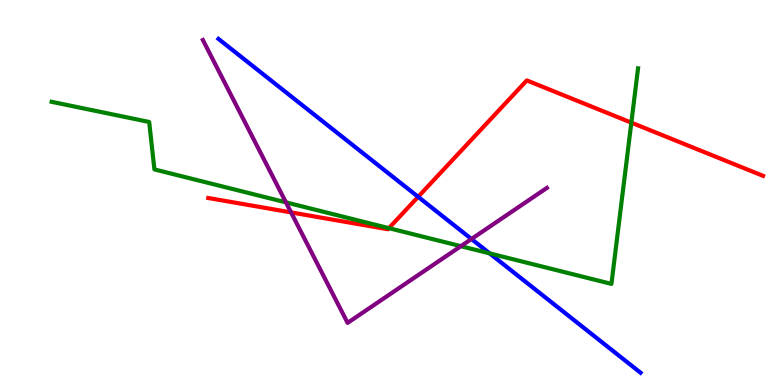[{'lines': ['blue', 'red'], 'intersections': [{'x': 5.4, 'y': 4.89}]}, {'lines': ['green', 'red'], 'intersections': [{'x': 5.02, 'y': 4.07}, {'x': 8.15, 'y': 6.81}]}, {'lines': ['purple', 'red'], 'intersections': [{'x': 3.76, 'y': 4.48}]}, {'lines': ['blue', 'green'], 'intersections': [{'x': 6.32, 'y': 3.42}]}, {'lines': ['blue', 'purple'], 'intersections': [{'x': 6.08, 'y': 3.79}]}, {'lines': ['green', 'purple'], 'intersections': [{'x': 3.69, 'y': 4.74}, {'x': 5.95, 'y': 3.61}]}]